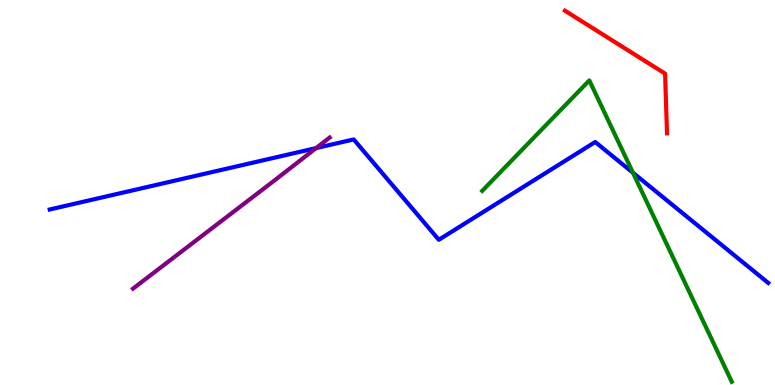[{'lines': ['blue', 'red'], 'intersections': []}, {'lines': ['green', 'red'], 'intersections': []}, {'lines': ['purple', 'red'], 'intersections': []}, {'lines': ['blue', 'green'], 'intersections': [{'x': 8.17, 'y': 5.51}]}, {'lines': ['blue', 'purple'], 'intersections': [{'x': 4.08, 'y': 6.15}]}, {'lines': ['green', 'purple'], 'intersections': []}]